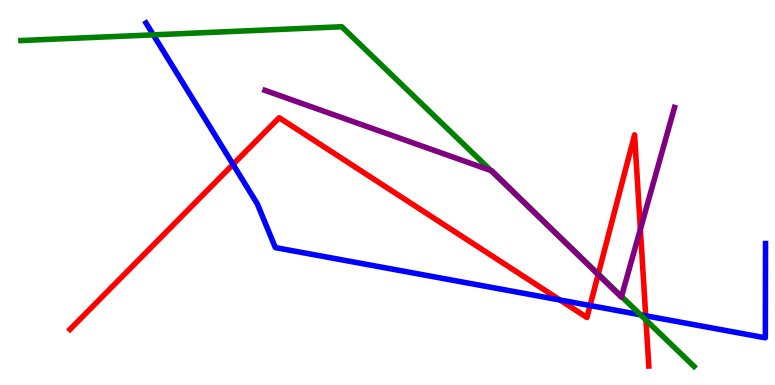[{'lines': ['blue', 'red'], 'intersections': [{'x': 3.01, 'y': 5.73}, {'x': 7.23, 'y': 2.21}, {'x': 7.61, 'y': 2.06}, {'x': 8.33, 'y': 1.8}]}, {'lines': ['green', 'red'], 'intersections': [{'x': 7.72, 'y': 2.88}, {'x': 8.34, 'y': 1.69}]}, {'lines': ['purple', 'red'], 'intersections': [{'x': 7.72, 'y': 2.87}, {'x': 8.26, 'y': 4.05}]}, {'lines': ['blue', 'green'], 'intersections': [{'x': 1.98, 'y': 9.09}, {'x': 8.27, 'y': 1.82}]}, {'lines': ['blue', 'purple'], 'intersections': []}, {'lines': ['green', 'purple'], 'intersections': [{'x': 6.33, 'y': 5.57}, {'x': 7.0, 'y': 4.27}, {'x': 8.02, 'y': 2.3}]}]